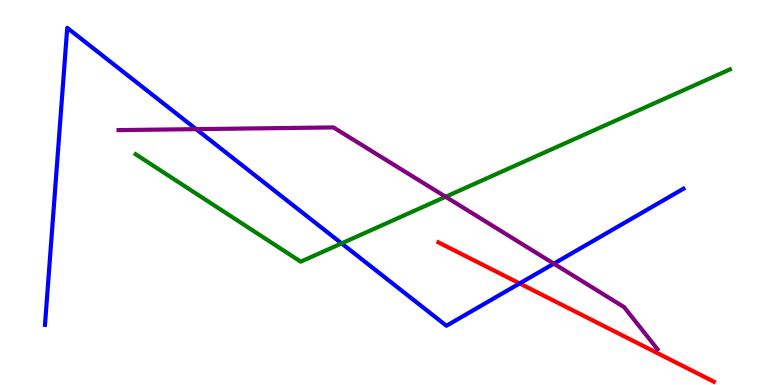[{'lines': ['blue', 'red'], 'intersections': [{'x': 6.71, 'y': 2.64}]}, {'lines': ['green', 'red'], 'intersections': []}, {'lines': ['purple', 'red'], 'intersections': []}, {'lines': ['blue', 'green'], 'intersections': [{'x': 4.41, 'y': 3.68}]}, {'lines': ['blue', 'purple'], 'intersections': [{'x': 2.53, 'y': 6.65}, {'x': 7.15, 'y': 3.15}]}, {'lines': ['green', 'purple'], 'intersections': [{'x': 5.75, 'y': 4.89}]}]